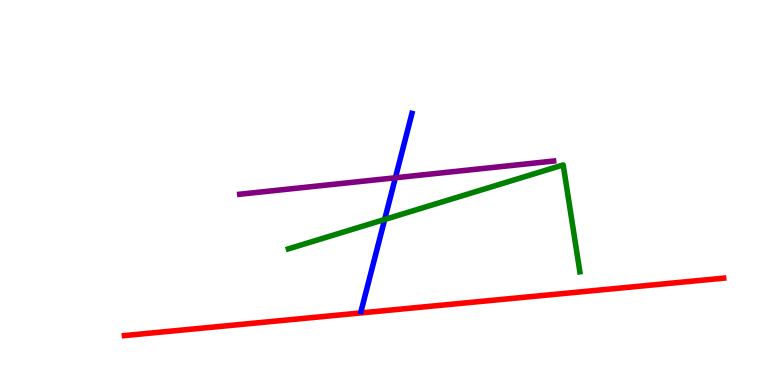[{'lines': ['blue', 'red'], 'intersections': []}, {'lines': ['green', 'red'], 'intersections': []}, {'lines': ['purple', 'red'], 'intersections': []}, {'lines': ['blue', 'green'], 'intersections': [{'x': 4.96, 'y': 4.3}]}, {'lines': ['blue', 'purple'], 'intersections': [{'x': 5.1, 'y': 5.38}]}, {'lines': ['green', 'purple'], 'intersections': []}]